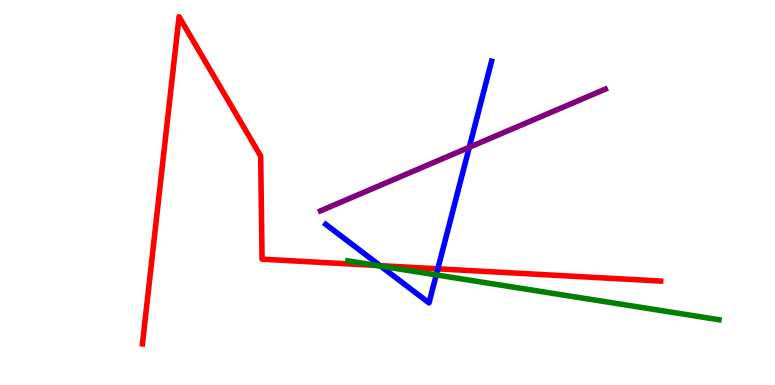[{'lines': ['blue', 'red'], 'intersections': [{'x': 4.9, 'y': 3.1}, {'x': 5.65, 'y': 3.02}]}, {'lines': ['green', 'red'], 'intersections': [{'x': 4.86, 'y': 3.1}]}, {'lines': ['purple', 'red'], 'intersections': []}, {'lines': ['blue', 'green'], 'intersections': [{'x': 4.91, 'y': 3.09}, {'x': 5.63, 'y': 2.86}]}, {'lines': ['blue', 'purple'], 'intersections': [{'x': 6.06, 'y': 6.18}]}, {'lines': ['green', 'purple'], 'intersections': []}]